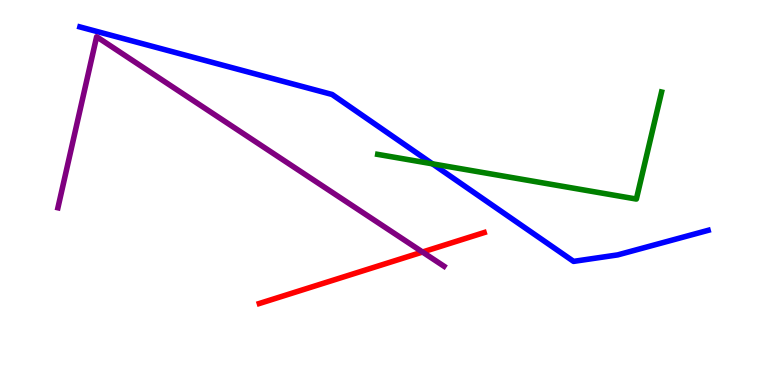[{'lines': ['blue', 'red'], 'intersections': []}, {'lines': ['green', 'red'], 'intersections': []}, {'lines': ['purple', 'red'], 'intersections': [{'x': 5.45, 'y': 3.45}]}, {'lines': ['blue', 'green'], 'intersections': [{'x': 5.58, 'y': 5.74}]}, {'lines': ['blue', 'purple'], 'intersections': []}, {'lines': ['green', 'purple'], 'intersections': []}]